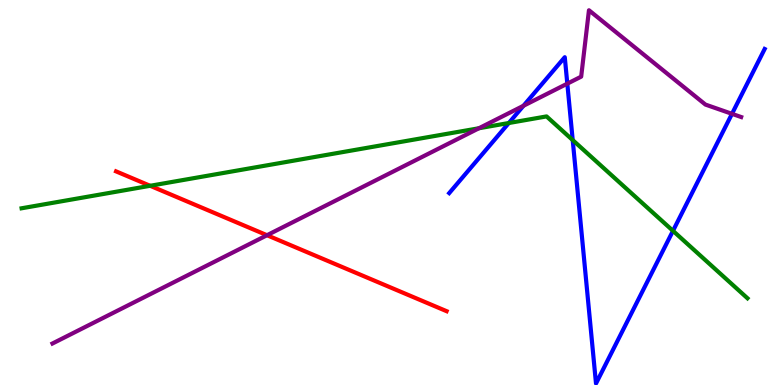[{'lines': ['blue', 'red'], 'intersections': []}, {'lines': ['green', 'red'], 'intersections': [{'x': 1.94, 'y': 5.17}]}, {'lines': ['purple', 'red'], 'intersections': [{'x': 3.45, 'y': 3.89}]}, {'lines': ['blue', 'green'], 'intersections': [{'x': 6.57, 'y': 6.8}, {'x': 7.39, 'y': 6.36}, {'x': 8.68, 'y': 4.0}]}, {'lines': ['blue', 'purple'], 'intersections': [{'x': 6.75, 'y': 7.25}, {'x': 7.32, 'y': 7.83}, {'x': 9.44, 'y': 7.04}]}, {'lines': ['green', 'purple'], 'intersections': [{'x': 6.18, 'y': 6.67}]}]